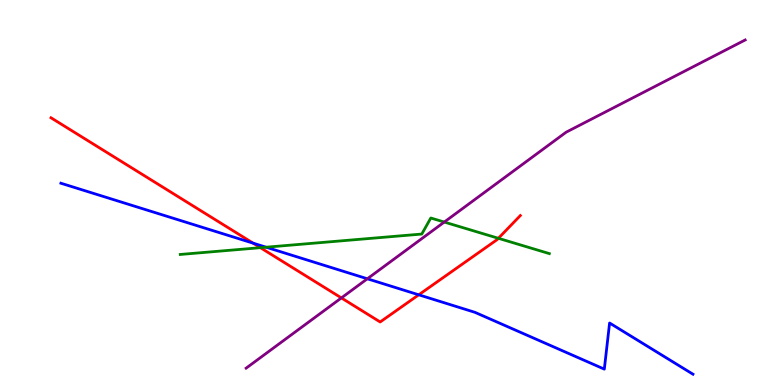[{'lines': ['blue', 'red'], 'intersections': [{'x': 3.27, 'y': 3.68}, {'x': 5.4, 'y': 2.34}]}, {'lines': ['green', 'red'], 'intersections': [{'x': 3.36, 'y': 3.57}, {'x': 6.43, 'y': 3.81}]}, {'lines': ['purple', 'red'], 'intersections': [{'x': 4.4, 'y': 2.26}]}, {'lines': ['blue', 'green'], 'intersections': [{'x': 3.43, 'y': 3.58}]}, {'lines': ['blue', 'purple'], 'intersections': [{'x': 4.74, 'y': 2.76}]}, {'lines': ['green', 'purple'], 'intersections': [{'x': 5.73, 'y': 4.23}]}]